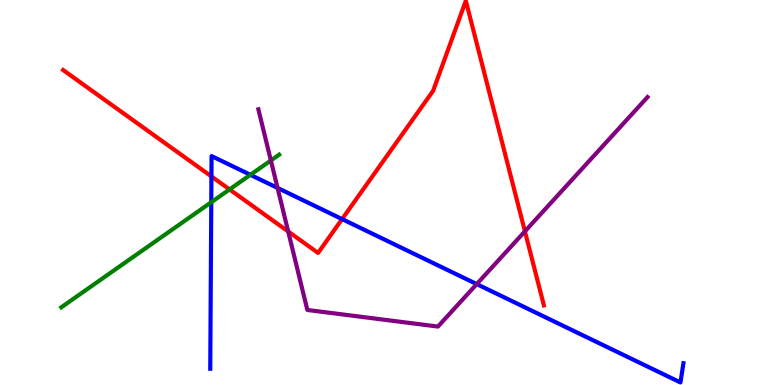[{'lines': ['blue', 'red'], 'intersections': [{'x': 2.73, 'y': 5.42}, {'x': 4.41, 'y': 4.31}]}, {'lines': ['green', 'red'], 'intersections': [{'x': 2.96, 'y': 5.08}]}, {'lines': ['purple', 'red'], 'intersections': [{'x': 3.72, 'y': 3.99}, {'x': 6.77, 'y': 3.99}]}, {'lines': ['blue', 'green'], 'intersections': [{'x': 2.73, 'y': 4.75}, {'x': 3.23, 'y': 5.46}]}, {'lines': ['blue', 'purple'], 'intersections': [{'x': 3.58, 'y': 5.12}, {'x': 6.15, 'y': 2.62}]}, {'lines': ['green', 'purple'], 'intersections': [{'x': 3.5, 'y': 5.83}]}]